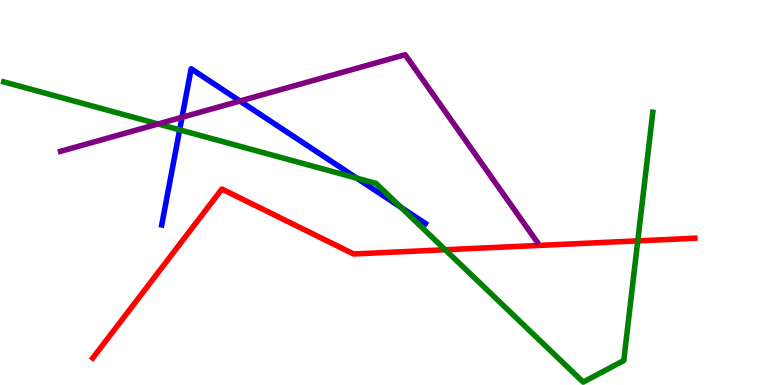[{'lines': ['blue', 'red'], 'intersections': []}, {'lines': ['green', 'red'], 'intersections': [{'x': 5.74, 'y': 3.51}, {'x': 8.23, 'y': 3.74}]}, {'lines': ['purple', 'red'], 'intersections': []}, {'lines': ['blue', 'green'], 'intersections': [{'x': 2.32, 'y': 6.63}, {'x': 4.6, 'y': 5.37}, {'x': 5.17, 'y': 4.61}]}, {'lines': ['blue', 'purple'], 'intersections': [{'x': 2.35, 'y': 6.95}, {'x': 3.1, 'y': 7.38}]}, {'lines': ['green', 'purple'], 'intersections': [{'x': 2.04, 'y': 6.78}]}]